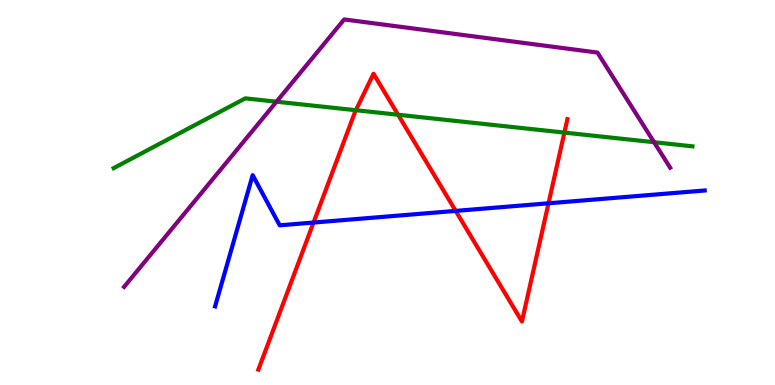[{'lines': ['blue', 'red'], 'intersections': [{'x': 4.05, 'y': 4.22}, {'x': 5.88, 'y': 4.52}, {'x': 7.08, 'y': 4.72}]}, {'lines': ['green', 'red'], 'intersections': [{'x': 4.59, 'y': 7.14}, {'x': 5.14, 'y': 7.02}, {'x': 7.28, 'y': 6.56}]}, {'lines': ['purple', 'red'], 'intersections': []}, {'lines': ['blue', 'green'], 'intersections': []}, {'lines': ['blue', 'purple'], 'intersections': []}, {'lines': ['green', 'purple'], 'intersections': [{'x': 3.57, 'y': 7.36}, {'x': 8.44, 'y': 6.31}]}]